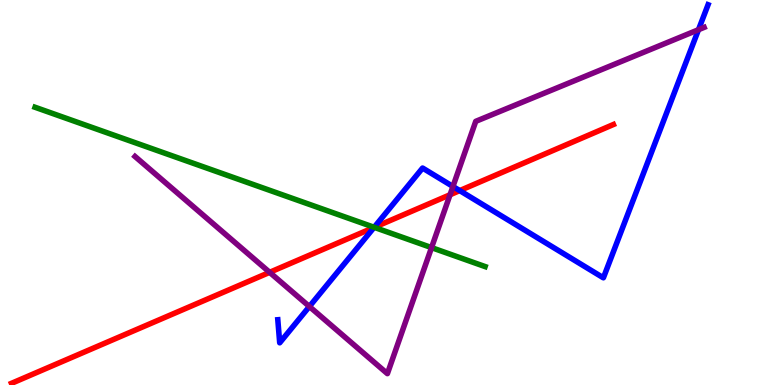[{'lines': ['blue', 'red'], 'intersections': [{'x': 4.83, 'y': 4.09}, {'x': 5.93, 'y': 5.05}]}, {'lines': ['green', 'red'], 'intersections': [{'x': 4.83, 'y': 4.1}]}, {'lines': ['purple', 'red'], 'intersections': [{'x': 3.48, 'y': 2.93}, {'x': 5.81, 'y': 4.94}]}, {'lines': ['blue', 'green'], 'intersections': [{'x': 4.83, 'y': 4.1}]}, {'lines': ['blue', 'purple'], 'intersections': [{'x': 3.99, 'y': 2.04}, {'x': 5.84, 'y': 5.16}, {'x': 9.01, 'y': 9.23}]}, {'lines': ['green', 'purple'], 'intersections': [{'x': 5.57, 'y': 3.57}]}]